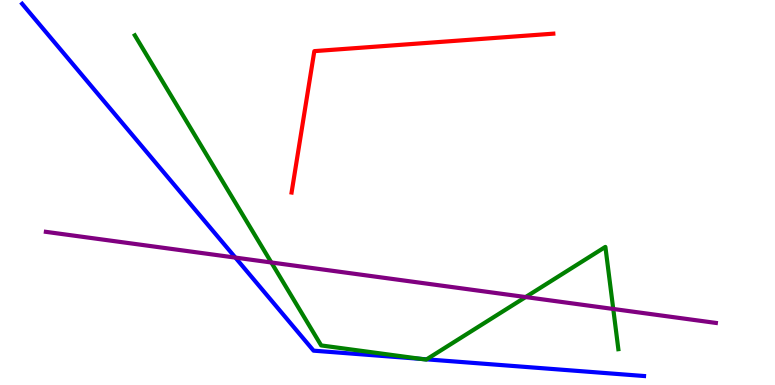[{'lines': ['blue', 'red'], 'intersections': []}, {'lines': ['green', 'red'], 'intersections': []}, {'lines': ['purple', 'red'], 'intersections': []}, {'lines': ['blue', 'green'], 'intersections': [{'x': 5.43, 'y': 0.677}, {'x': 5.5, 'y': 0.667}]}, {'lines': ['blue', 'purple'], 'intersections': [{'x': 3.04, 'y': 3.31}]}, {'lines': ['green', 'purple'], 'intersections': [{'x': 3.5, 'y': 3.18}, {'x': 6.78, 'y': 2.28}, {'x': 7.91, 'y': 1.97}]}]